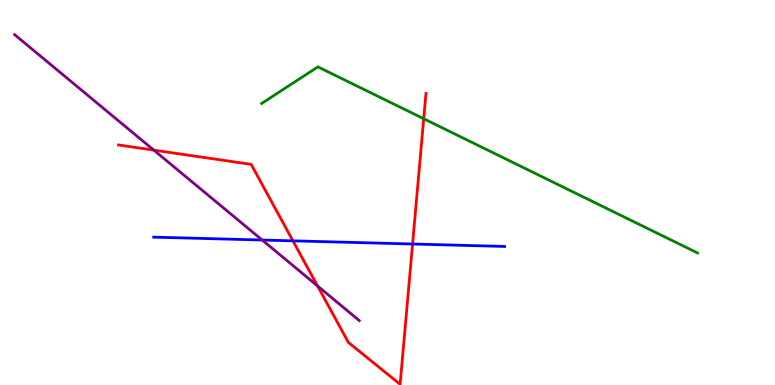[{'lines': ['blue', 'red'], 'intersections': [{'x': 3.78, 'y': 3.74}, {'x': 5.32, 'y': 3.66}]}, {'lines': ['green', 'red'], 'intersections': [{'x': 5.47, 'y': 6.92}]}, {'lines': ['purple', 'red'], 'intersections': [{'x': 1.98, 'y': 6.1}, {'x': 4.1, 'y': 2.57}]}, {'lines': ['blue', 'green'], 'intersections': []}, {'lines': ['blue', 'purple'], 'intersections': [{'x': 3.38, 'y': 3.77}]}, {'lines': ['green', 'purple'], 'intersections': []}]